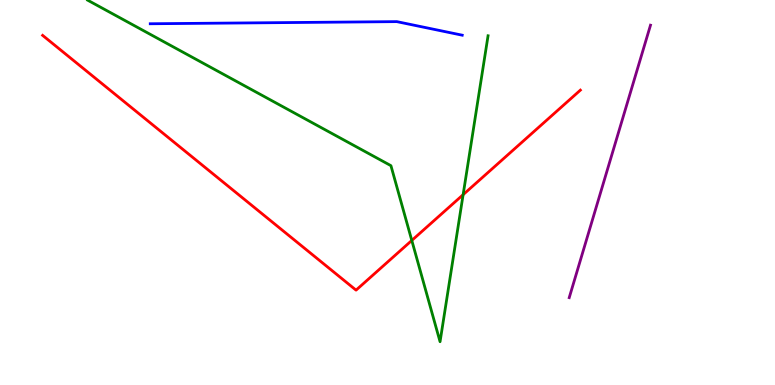[{'lines': ['blue', 'red'], 'intersections': []}, {'lines': ['green', 'red'], 'intersections': [{'x': 5.31, 'y': 3.75}, {'x': 5.98, 'y': 4.94}]}, {'lines': ['purple', 'red'], 'intersections': []}, {'lines': ['blue', 'green'], 'intersections': []}, {'lines': ['blue', 'purple'], 'intersections': []}, {'lines': ['green', 'purple'], 'intersections': []}]